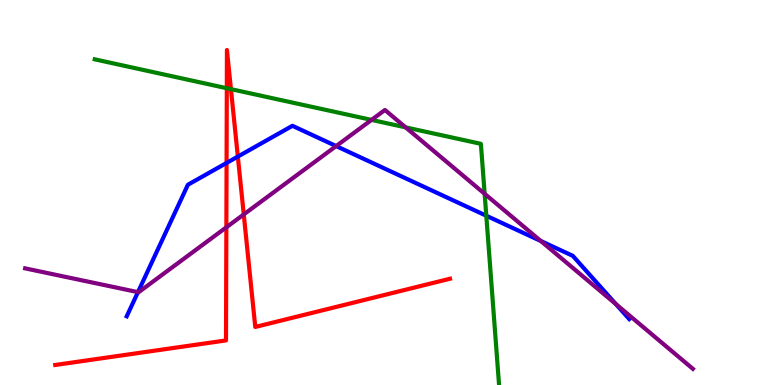[{'lines': ['blue', 'red'], 'intersections': [{'x': 2.92, 'y': 5.77}, {'x': 3.07, 'y': 5.93}]}, {'lines': ['green', 'red'], 'intersections': [{'x': 2.93, 'y': 7.71}, {'x': 2.98, 'y': 7.68}]}, {'lines': ['purple', 'red'], 'intersections': [{'x': 2.92, 'y': 4.1}, {'x': 3.15, 'y': 4.43}]}, {'lines': ['blue', 'green'], 'intersections': [{'x': 6.27, 'y': 4.4}]}, {'lines': ['blue', 'purple'], 'intersections': [{'x': 1.78, 'y': 2.41}, {'x': 4.34, 'y': 6.21}, {'x': 6.98, 'y': 3.74}, {'x': 7.95, 'y': 2.1}]}, {'lines': ['green', 'purple'], 'intersections': [{'x': 4.79, 'y': 6.89}, {'x': 5.23, 'y': 6.69}, {'x': 6.25, 'y': 4.97}]}]